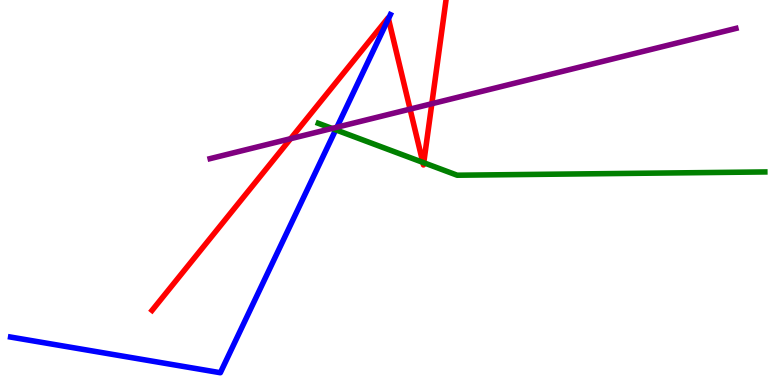[{'lines': ['blue', 'red'], 'intersections': [{'x': 5.01, 'y': 9.51}]}, {'lines': ['green', 'red'], 'intersections': [{'x': 5.46, 'y': 5.78}, {'x': 5.47, 'y': 5.77}]}, {'lines': ['purple', 'red'], 'intersections': [{'x': 3.75, 'y': 6.4}, {'x': 5.29, 'y': 7.17}, {'x': 5.57, 'y': 7.31}]}, {'lines': ['blue', 'green'], 'intersections': [{'x': 4.33, 'y': 6.63}]}, {'lines': ['blue', 'purple'], 'intersections': [{'x': 4.35, 'y': 6.7}]}, {'lines': ['green', 'purple'], 'intersections': [{'x': 4.28, 'y': 6.66}]}]